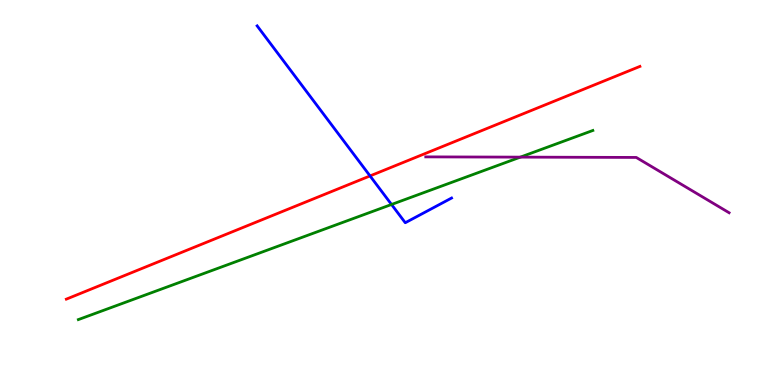[{'lines': ['blue', 'red'], 'intersections': [{'x': 4.77, 'y': 5.43}]}, {'lines': ['green', 'red'], 'intersections': []}, {'lines': ['purple', 'red'], 'intersections': []}, {'lines': ['blue', 'green'], 'intersections': [{'x': 5.05, 'y': 4.69}]}, {'lines': ['blue', 'purple'], 'intersections': []}, {'lines': ['green', 'purple'], 'intersections': [{'x': 6.71, 'y': 5.92}]}]